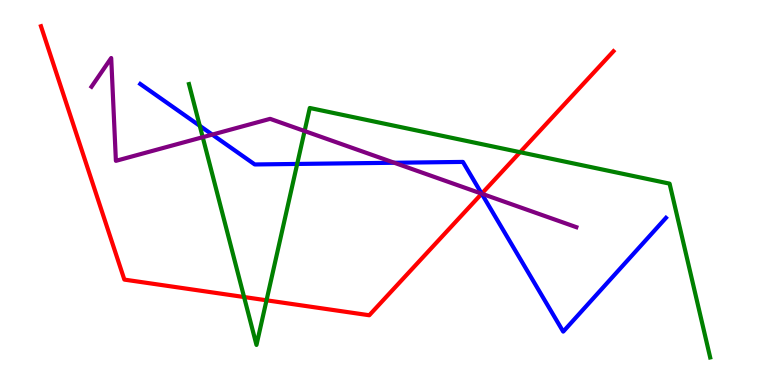[{'lines': ['blue', 'red'], 'intersections': [{'x': 6.22, 'y': 4.97}]}, {'lines': ['green', 'red'], 'intersections': [{'x': 3.15, 'y': 2.28}, {'x': 3.44, 'y': 2.2}, {'x': 6.71, 'y': 6.05}]}, {'lines': ['purple', 'red'], 'intersections': [{'x': 6.22, 'y': 4.97}]}, {'lines': ['blue', 'green'], 'intersections': [{'x': 2.58, 'y': 6.73}, {'x': 3.83, 'y': 5.74}]}, {'lines': ['blue', 'purple'], 'intersections': [{'x': 2.74, 'y': 6.5}, {'x': 5.09, 'y': 5.77}, {'x': 6.22, 'y': 4.97}]}, {'lines': ['green', 'purple'], 'intersections': [{'x': 2.62, 'y': 6.44}, {'x': 3.93, 'y': 6.6}]}]